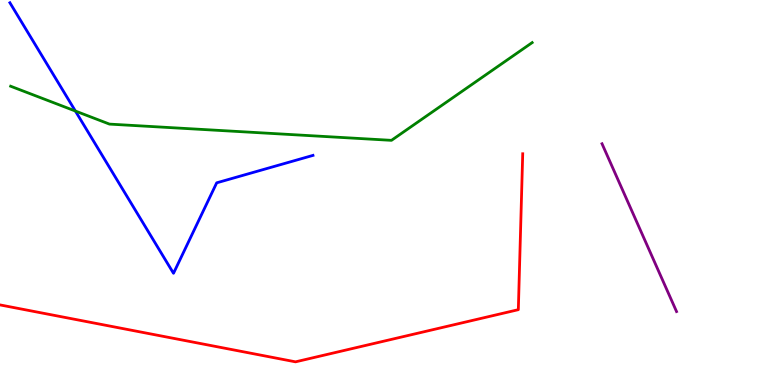[{'lines': ['blue', 'red'], 'intersections': []}, {'lines': ['green', 'red'], 'intersections': []}, {'lines': ['purple', 'red'], 'intersections': []}, {'lines': ['blue', 'green'], 'intersections': [{'x': 0.973, 'y': 7.12}]}, {'lines': ['blue', 'purple'], 'intersections': []}, {'lines': ['green', 'purple'], 'intersections': []}]